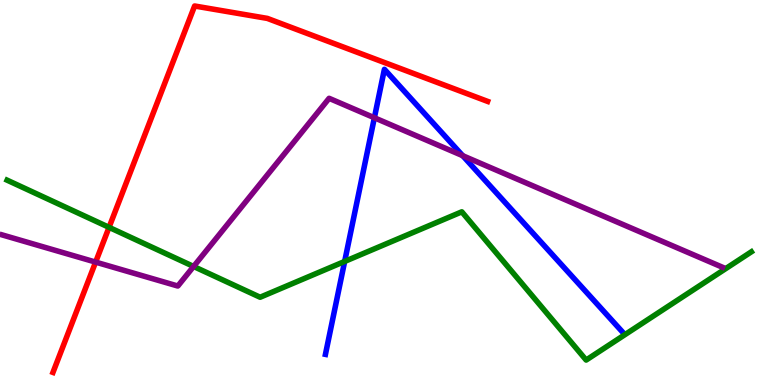[{'lines': ['blue', 'red'], 'intersections': []}, {'lines': ['green', 'red'], 'intersections': [{'x': 1.41, 'y': 4.1}]}, {'lines': ['purple', 'red'], 'intersections': [{'x': 1.23, 'y': 3.19}]}, {'lines': ['blue', 'green'], 'intersections': [{'x': 4.45, 'y': 3.21}]}, {'lines': ['blue', 'purple'], 'intersections': [{'x': 4.83, 'y': 6.94}, {'x': 5.97, 'y': 5.96}]}, {'lines': ['green', 'purple'], 'intersections': [{'x': 2.5, 'y': 3.08}]}]